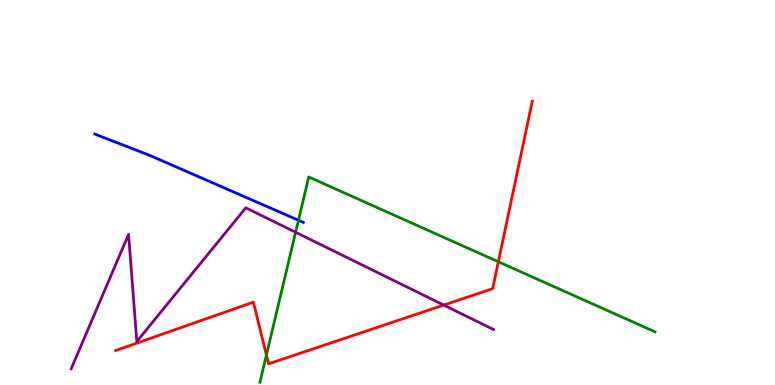[{'lines': ['blue', 'red'], 'intersections': []}, {'lines': ['green', 'red'], 'intersections': [{'x': 3.44, 'y': 0.778}, {'x': 6.43, 'y': 3.2}]}, {'lines': ['purple', 'red'], 'intersections': [{'x': 5.73, 'y': 2.08}]}, {'lines': ['blue', 'green'], 'intersections': [{'x': 3.85, 'y': 4.28}]}, {'lines': ['blue', 'purple'], 'intersections': []}, {'lines': ['green', 'purple'], 'intersections': [{'x': 3.81, 'y': 3.97}]}]